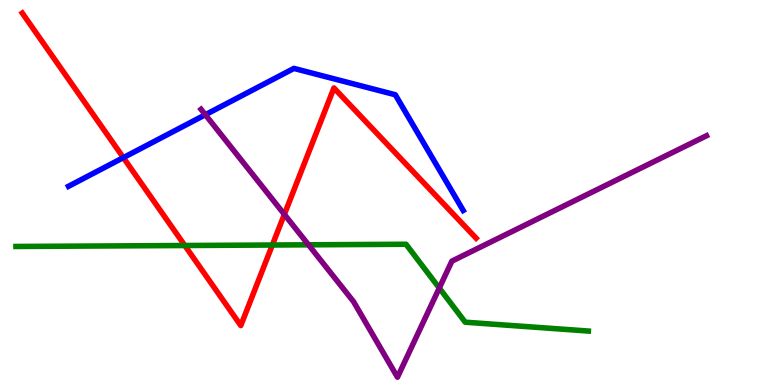[{'lines': ['blue', 'red'], 'intersections': [{'x': 1.59, 'y': 5.91}]}, {'lines': ['green', 'red'], 'intersections': [{'x': 2.38, 'y': 3.62}, {'x': 3.51, 'y': 3.64}]}, {'lines': ['purple', 'red'], 'intersections': [{'x': 3.67, 'y': 4.43}]}, {'lines': ['blue', 'green'], 'intersections': []}, {'lines': ['blue', 'purple'], 'intersections': [{'x': 2.65, 'y': 7.02}]}, {'lines': ['green', 'purple'], 'intersections': [{'x': 3.98, 'y': 3.64}, {'x': 5.67, 'y': 2.52}]}]